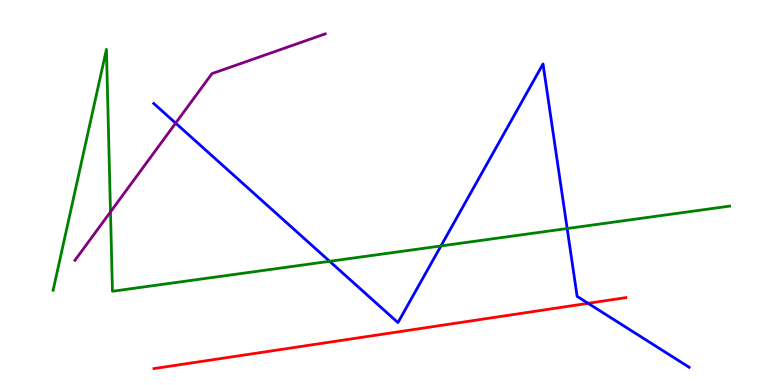[{'lines': ['blue', 'red'], 'intersections': [{'x': 7.59, 'y': 2.12}]}, {'lines': ['green', 'red'], 'intersections': []}, {'lines': ['purple', 'red'], 'intersections': []}, {'lines': ['blue', 'green'], 'intersections': [{'x': 4.25, 'y': 3.21}, {'x': 5.69, 'y': 3.61}, {'x': 7.32, 'y': 4.06}]}, {'lines': ['blue', 'purple'], 'intersections': [{'x': 2.27, 'y': 6.8}]}, {'lines': ['green', 'purple'], 'intersections': [{'x': 1.43, 'y': 4.5}]}]